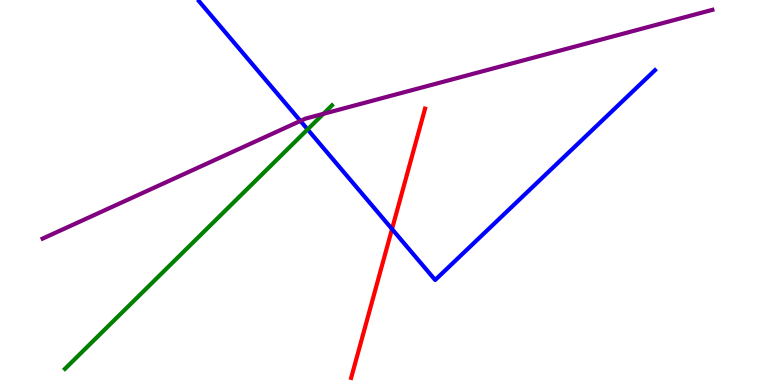[{'lines': ['blue', 'red'], 'intersections': [{'x': 5.06, 'y': 4.05}]}, {'lines': ['green', 'red'], 'intersections': []}, {'lines': ['purple', 'red'], 'intersections': []}, {'lines': ['blue', 'green'], 'intersections': [{'x': 3.97, 'y': 6.64}]}, {'lines': ['blue', 'purple'], 'intersections': [{'x': 3.88, 'y': 6.86}]}, {'lines': ['green', 'purple'], 'intersections': [{'x': 4.17, 'y': 7.04}]}]